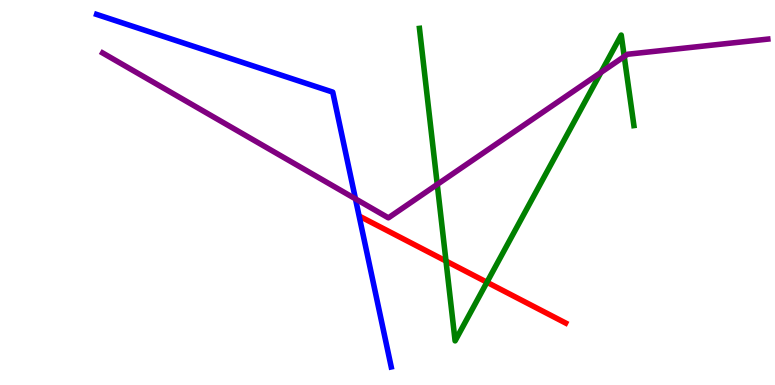[{'lines': ['blue', 'red'], 'intersections': []}, {'lines': ['green', 'red'], 'intersections': [{'x': 5.75, 'y': 3.22}, {'x': 6.28, 'y': 2.67}]}, {'lines': ['purple', 'red'], 'intersections': []}, {'lines': ['blue', 'green'], 'intersections': []}, {'lines': ['blue', 'purple'], 'intersections': [{'x': 4.59, 'y': 4.83}]}, {'lines': ['green', 'purple'], 'intersections': [{'x': 5.64, 'y': 5.21}, {'x': 7.75, 'y': 8.12}, {'x': 8.05, 'y': 8.53}]}]